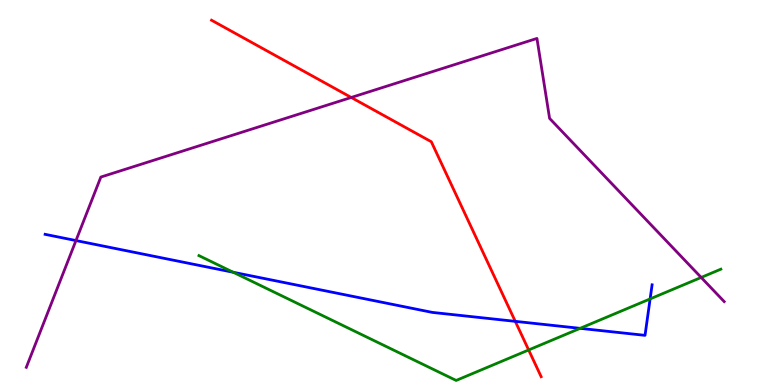[{'lines': ['blue', 'red'], 'intersections': [{'x': 6.65, 'y': 1.65}]}, {'lines': ['green', 'red'], 'intersections': [{'x': 6.82, 'y': 0.91}]}, {'lines': ['purple', 'red'], 'intersections': [{'x': 4.53, 'y': 7.47}]}, {'lines': ['blue', 'green'], 'intersections': [{'x': 3.01, 'y': 2.93}, {'x': 7.49, 'y': 1.47}, {'x': 8.39, 'y': 2.24}]}, {'lines': ['blue', 'purple'], 'intersections': [{'x': 0.98, 'y': 3.75}]}, {'lines': ['green', 'purple'], 'intersections': [{'x': 9.05, 'y': 2.79}]}]